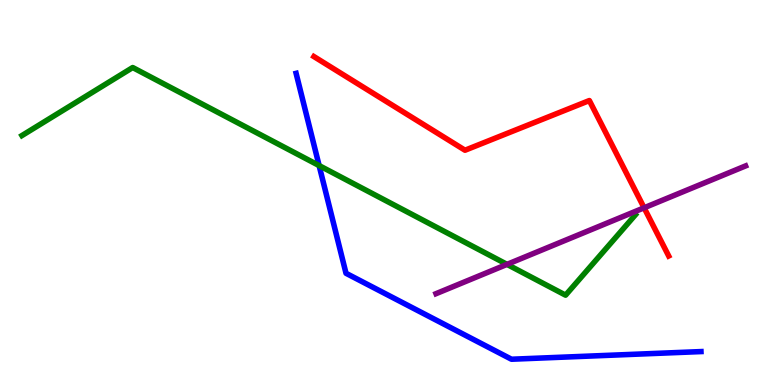[{'lines': ['blue', 'red'], 'intersections': []}, {'lines': ['green', 'red'], 'intersections': []}, {'lines': ['purple', 'red'], 'intersections': [{'x': 8.31, 'y': 4.6}]}, {'lines': ['blue', 'green'], 'intersections': [{'x': 4.12, 'y': 5.7}]}, {'lines': ['blue', 'purple'], 'intersections': []}, {'lines': ['green', 'purple'], 'intersections': [{'x': 6.54, 'y': 3.13}]}]